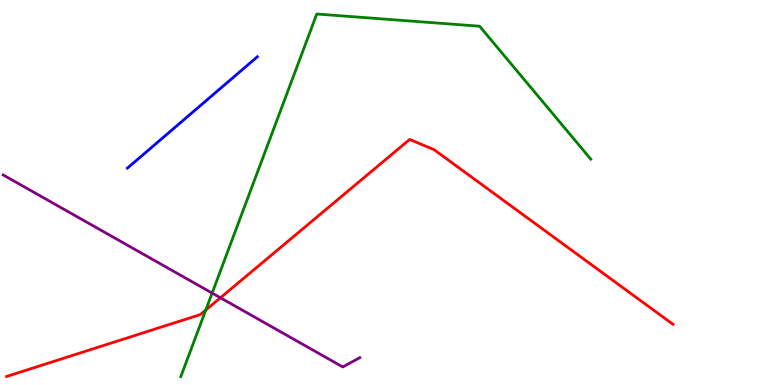[{'lines': ['blue', 'red'], 'intersections': []}, {'lines': ['green', 'red'], 'intersections': [{'x': 2.66, 'y': 1.95}]}, {'lines': ['purple', 'red'], 'intersections': [{'x': 2.84, 'y': 2.27}]}, {'lines': ['blue', 'green'], 'intersections': []}, {'lines': ['blue', 'purple'], 'intersections': []}, {'lines': ['green', 'purple'], 'intersections': [{'x': 2.74, 'y': 2.39}]}]